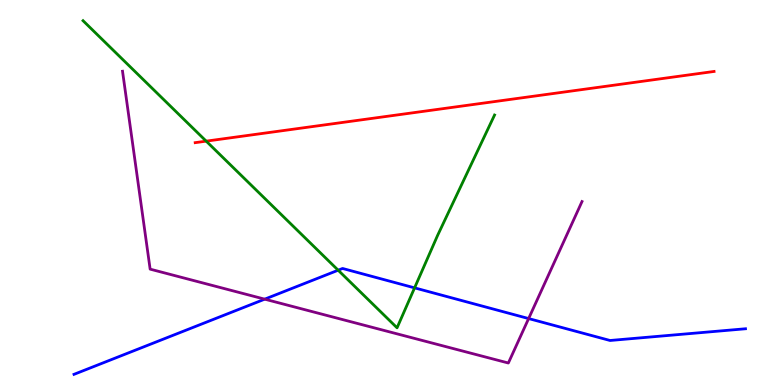[{'lines': ['blue', 'red'], 'intersections': []}, {'lines': ['green', 'red'], 'intersections': [{'x': 2.66, 'y': 6.33}]}, {'lines': ['purple', 'red'], 'intersections': []}, {'lines': ['blue', 'green'], 'intersections': [{'x': 4.36, 'y': 2.98}, {'x': 5.35, 'y': 2.52}]}, {'lines': ['blue', 'purple'], 'intersections': [{'x': 3.42, 'y': 2.23}, {'x': 6.82, 'y': 1.73}]}, {'lines': ['green', 'purple'], 'intersections': []}]